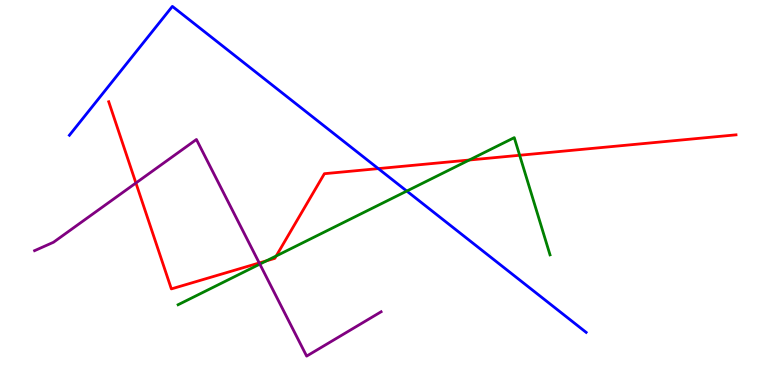[{'lines': ['blue', 'red'], 'intersections': [{'x': 4.88, 'y': 5.62}]}, {'lines': ['green', 'red'], 'intersections': [{'x': 3.44, 'y': 3.23}, {'x': 3.56, 'y': 3.35}, {'x': 6.05, 'y': 5.84}, {'x': 6.71, 'y': 5.97}]}, {'lines': ['purple', 'red'], 'intersections': [{'x': 1.75, 'y': 5.25}, {'x': 3.35, 'y': 3.17}]}, {'lines': ['blue', 'green'], 'intersections': [{'x': 5.25, 'y': 5.04}]}, {'lines': ['blue', 'purple'], 'intersections': []}, {'lines': ['green', 'purple'], 'intersections': [{'x': 3.35, 'y': 3.14}]}]